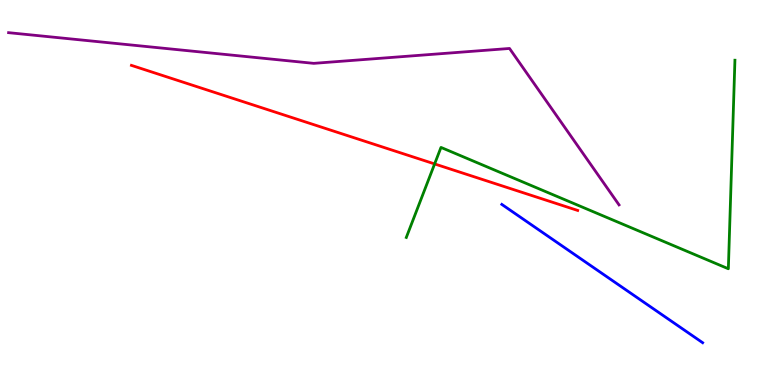[{'lines': ['blue', 'red'], 'intersections': []}, {'lines': ['green', 'red'], 'intersections': [{'x': 5.61, 'y': 5.74}]}, {'lines': ['purple', 'red'], 'intersections': []}, {'lines': ['blue', 'green'], 'intersections': []}, {'lines': ['blue', 'purple'], 'intersections': []}, {'lines': ['green', 'purple'], 'intersections': []}]